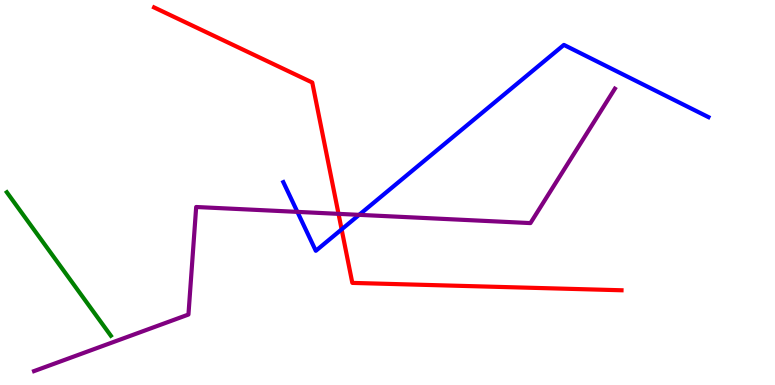[{'lines': ['blue', 'red'], 'intersections': [{'x': 4.41, 'y': 4.04}]}, {'lines': ['green', 'red'], 'intersections': []}, {'lines': ['purple', 'red'], 'intersections': [{'x': 4.37, 'y': 4.45}]}, {'lines': ['blue', 'green'], 'intersections': []}, {'lines': ['blue', 'purple'], 'intersections': [{'x': 3.84, 'y': 4.5}, {'x': 4.63, 'y': 4.42}]}, {'lines': ['green', 'purple'], 'intersections': []}]